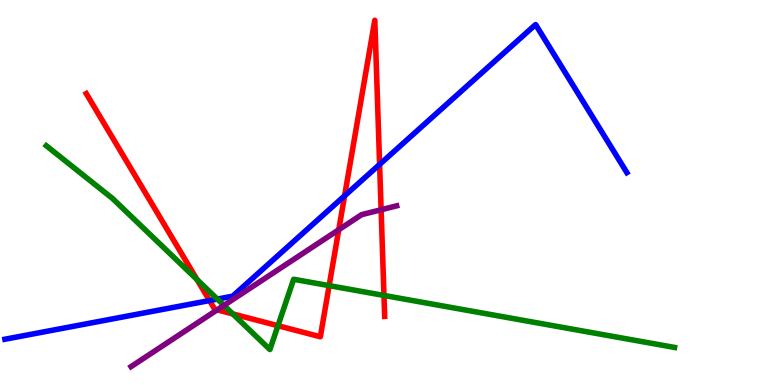[{'lines': ['blue', 'red'], 'intersections': [{'x': 2.7, 'y': 2.19}, {'x': 4.45, 'y': 4.91}, {'x': 4.9, 'y': 5.73}]}, {'lines': ['green', 'red'], 'intersections': [{'x': 2.54, 'y': 2.74}, {'x': 3.0, 'y': 1.85}, {'x': 3.59, 'y': 1.54}, {'x': 4.25, 'y': 2.58}, {'x': 4.95, 'y': 2.33}]}, {'lines': ['purple', 'red'], 'intersections': [{'x': 2.8, 'y': 1.95}, {'x': 4.37, 'y': 4.03}, {'x': 4.92, 'y': 4.55}]}, {'lines': ['blue', 'green'], 'intersections': [{'x': 2.8, 'y': 2.23}]}, {'lines': ['blue', 'purple'], 'intersections': []}, {'lines': ['green', 'purple'], 'intersections': [{'x': 2.89, 'y': 2.07}]}]